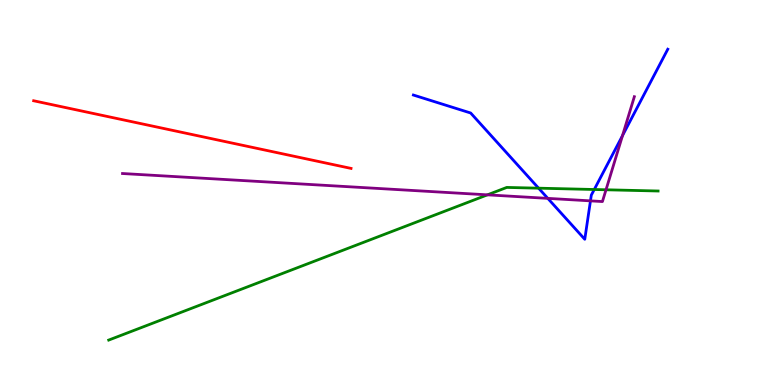[{'lines': ['blue', 'red'], 'intersections': []}, {'lines': ['green', 'red'], 'intersections': []}, {'lines': ['purple', 'red'], 'intersections': []}, {'lines': ['blue', 'green'], 'intersections': [{'x': 6.95, 'y': 5.11}, {'x': 7.67, 'y': 5.08}]}, {'lines': ['blue', 'purple'], 'intersections': [{'x': 7.07, 'y': 4.85}, {'x': 7.62, 'y': 4.78}, {'x': 8.03, 'y': 6.48}]}, {'lines': ['green', 'purple'], 'intersections': [{'x': 6.29, 'y': 4.94}, {'x': 7.82, 'y': 5.07}]}]